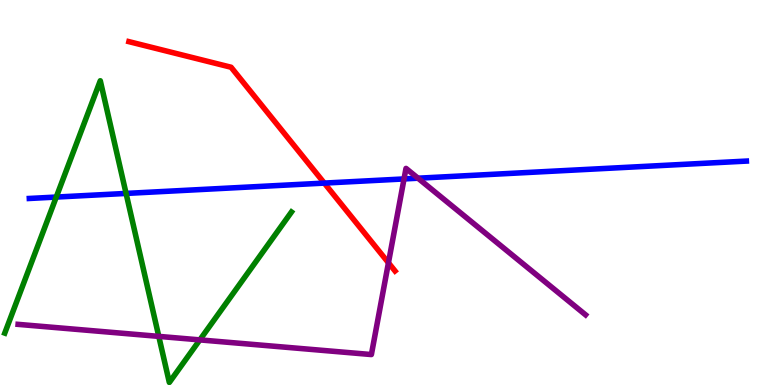[{'lines': ['blue', 'red'], 'intersections': [{'x': 4.18, 'y': 5.24}]}, {'lines': ['green', 'red'], 'intersections': []}, {'lines': ['purple', 'red'], 'intersections': [{'x': 5.01, 'y': 3.17}]}, {'lines': ['blue', 'green'], 'intersections': [{'x': 0.726, 'y': 4.88}, {'x': 1.63, 'y': 4.98}]}, {'lines': ['blue', 'purple'], 'intersections': [{'x': 5.21, 'y': 5.35}, {'x': 5.39, 'y': 5.37}]}, {'lines': ['green', 'purple'], 'intersections': [{'x': 2.05, 'y': 1.26}, {'x': 2.58, 'y': 1.17}]}]